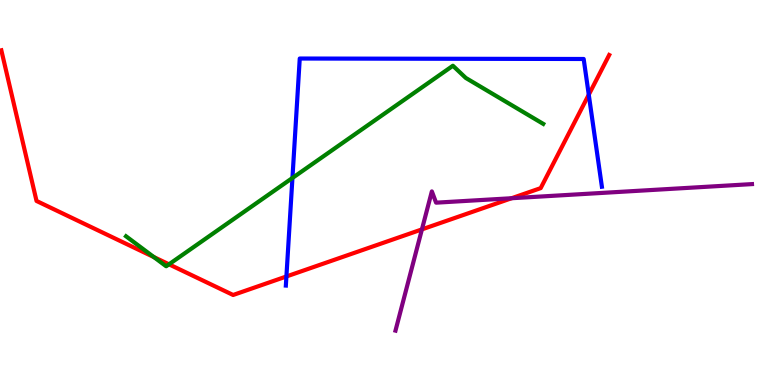[{'lines': ['blue', 'red'], 'intersections': [{'x': 3.7, 'y': 2.82}, {'x': 7.6, 'y': 7.54}]}, {'lines': ['green', 'red'], 'intersections': [{'x': 1.99, 'y': 3.32}, {'x': 2.18, 'y': 3.13}]}, {'lines': ['purple', 'red'], 'intersections': [{'x': 5.44, 'y': 4.04}, {'x': 6.6, 'y': 4.85}]}, {'lines': ['blue', 'green'], 'intersections': [{'x': 3.77, 'y': 5.38}]}, {'lines': ['blue', 'purple'], 'intersections': []}, {'lines': ['green', 'purple'], 'intersections': []}]